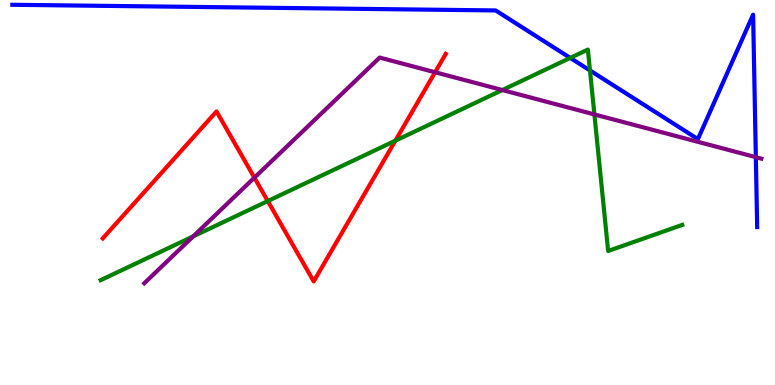[{'lines': ['blue', 'red'], 'intersections': []}, {'lines': ['green', 'red'], 'intersections': [{'x': 3.46, 'y': 4.78}, {'x': 5.1, 'y': 6.35}]}, {'lines': ['purple', 'red'], 'intersections': [{'x': 3.28, 'y': 5.39}, {'x': 5.61, 'y': 8.12}]}, {'lines': ['blue', 'green'], 'intersections': [{'x': 7.36, 'y': 8.5}, {'x': 7.61, 'y': 8.17}]}, {'lines': ['blue', 'purple'], 'intersections': [{'x': 9.75, 'y': 5.92}]}, {'lines': ['green', 'purple'], 'intersections': [{'x': 2.49, 'y': 3.86}, {'x': 6.48, 'y': 7.66}, {'x': 7.67, 'y': 7.03}]}]